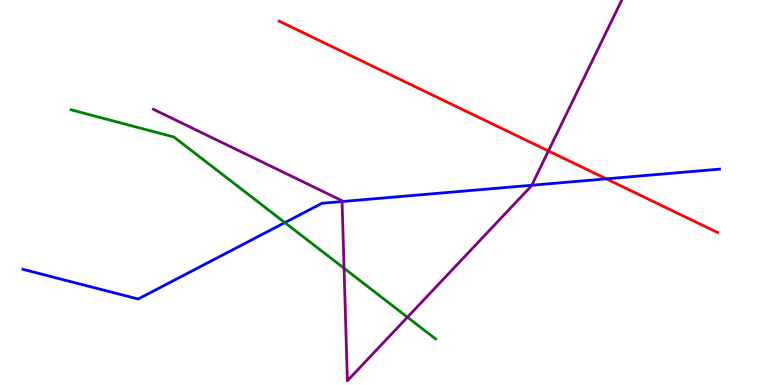[{'lines': ['blue', 'red'], 'intersections': [{'x': 7.82, 'y': 5.35}]}, {'lines': ['green', 'red'], 'intersections': []}, {'lines': ['purple', 'red'], 'intersections': [{'x': 7.08, 'y': 6.08}]}, {'lines': ['blue', 'green'], 'intersections': [{'x': 3.68, 'y': 4.22}]}, {'lines': ['blue', 'purple'], 'intersections': [{'x': 4.41, 'y': 4.77}, {'x': 6.86, 'y': 5.19}]}, {'lines': ['green', 'purple'], 'intersections': [{'x': 4.44, 'y': 3.03}, {'x': 5.26, 'y': 1.76}]}]